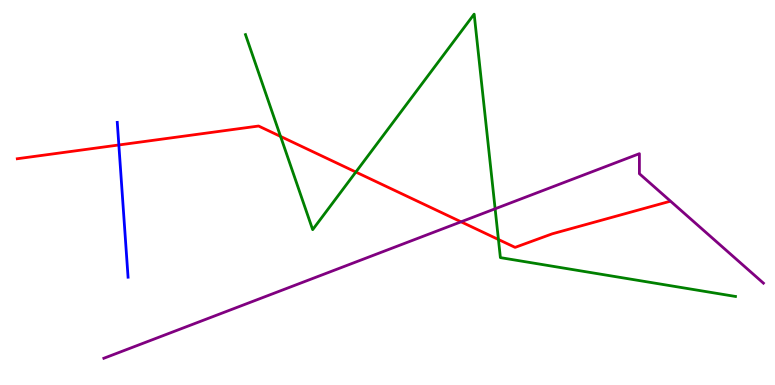[{'lines': ['blue', 'red'], 'intersections': [{'x': 1.53, 'y': 6.23}]}, {'lines': ['green', 'red'], 'intersections': [{'x': 3.62, 'y': 6.46}, {'x': 4.59, 'y': 5.53}, {'x': 6.43, 'y': 3.78}]}, {'lines': ['purple', 'red'], 'intersections': [{'x': 5.95, 'y': 4.24}]}, {'lines': ['blue', 'green'], 'intersections': []}, {'lines': ['blue', 'purple'], 'intersections': []}, {'lines': ['green', 'purple'], 'intersections': [{'x': 6.39, 'y': 4.58}]}]